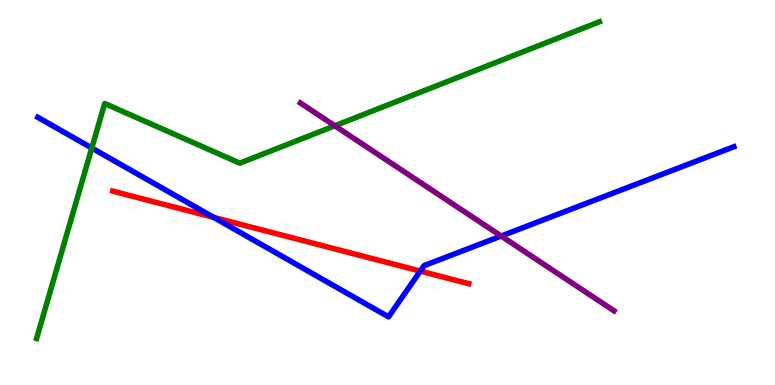[{'lines': ['blue', 'red'], 'intersections': [{'x': 2.76, 'y': 4.35}, {'x': 5.42, 'y': 2.96}]}, {'lines': ['green', 'red'], 'intersections': []}, {'lines': ['purple', 'red'], 'intersections': []}, {'lines': ['blue', 'green'], 'intersections': [{'x': 1.18, 'y': 6.16}]}, {'lines': ['blue', 'purple'], 'intersections': [{'x': 6.47, 'y': 3.87}]}, {'lines': ['green', 'purple'], 'intersections': [{'x': 4.32, 'y': 6.73}]}]